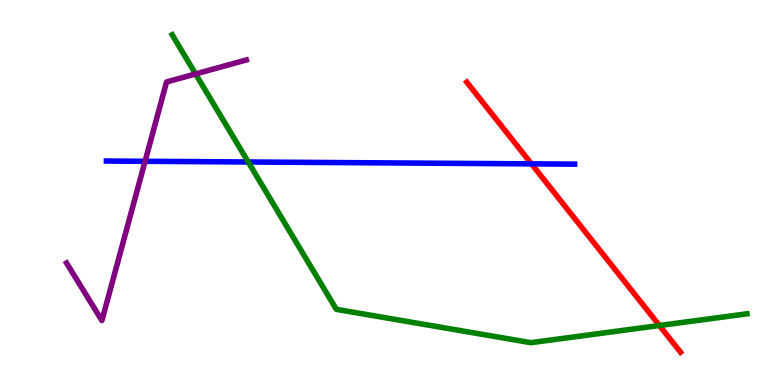[{'lines': ['blue', 'red'], 'intersections': [{'x': 6.86, 'y': 5.74}]}, {'lines': ['green', 'red'], 'intersections': [{'x': 8.51, 'y': 1.55}]}, {'lines': ['purple', 'red'], 'intersections': []}, {'lines': ['blue', 'green'], 'intersections': [{'x': 3.2, 'y': 5.79}]}, {'lines': ['blue', 'purple'], 'intersections': [{'x': 1.87, 'y': 5.81}]}, {'lines': ['green', 'purple'], 'intersections': [{'x': 2.52, 'y': 8.08}]}]